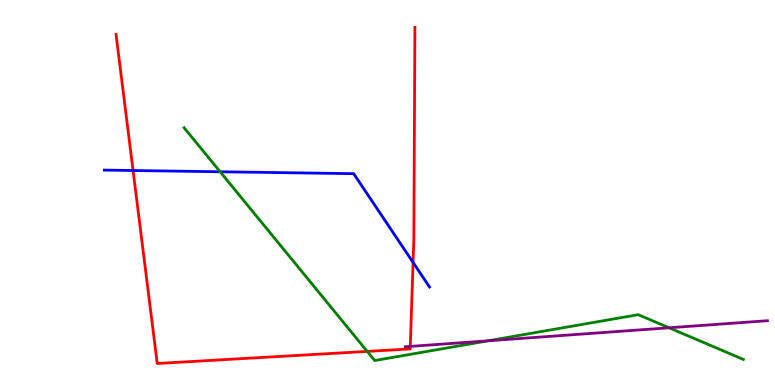[{'lines': ['blue', 'red'], 'intersections': [{'x': 1.72, 'y': 5.57}, {'x': 5.33, 'y': 3.18}]}, {'lines': ['green', 'red'], 'intersections': [{'x': 4.74, 'y': 0.873}]}, {'lines': ['purple', 'red'], 'intersections': [{'x': 5.29, 'y': 1.0}]}, {'lines': ['blue', 'green'], 'intersections': [{'x': 2.84, 'y': 5.54}]}, {'lines': ['blue', 'purple'], 'intersections': []}, {'lines': ['green', 'purple'], 'intersections': [{'x': 6.3, 'y': 1.15}, {'x': 8.63, 'y': 1.49}]}]